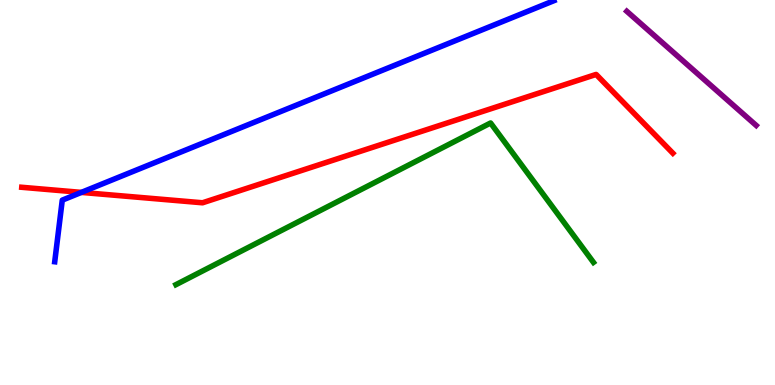[{'lines': ['blue', 'red'], 'intersections': [{'x': 1.05, 'y': 5.0}]}, {'lines': ['green', 'red'], 'intersections': []}, {'lines': ['purple', 'red'], 'intersections': []}, {'lines': ['blue', 'green'], 'intersections': []}, {'lines': ['blue', 'purple'], 'intersections': []}, {'lines': ['green', 'purple'], 'intersections': []}]